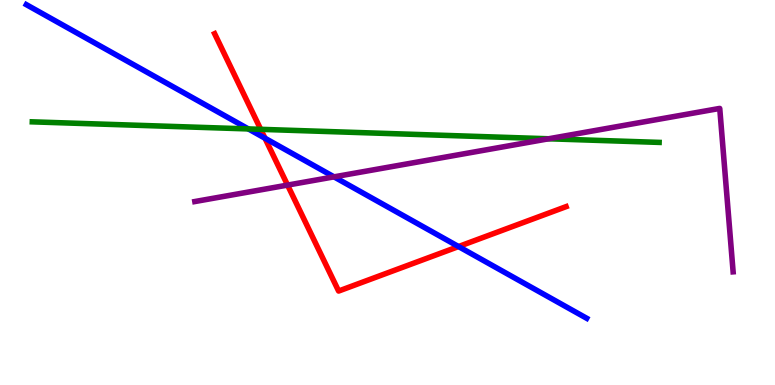[{'lines': ['blue', 'red'], 'intersections': [{'x': 3.42, 'y': 6.41}, {'x': 5.92, 'y': 3.6}]}, {'lines': ['green', 'red'], 'intersections': [{'x': 3.36, 'y': 6.64}]}, {'lines': ['purple', 'red'], 'intersections': [{'x': 3.71, 'y': 5.19}]}, {'lines': ['blue', 'green'], 'intersections': [{'x': 3.21, 'y': 6.65}]}, {'lines': ['blue', 'purple'], 'intersections': [{'x': 4.31, 'y': 5.41}]}, {'lines': ['green', 'purple'], 'intersections': [{'x': 7.08, 'y': 6.4}]}]